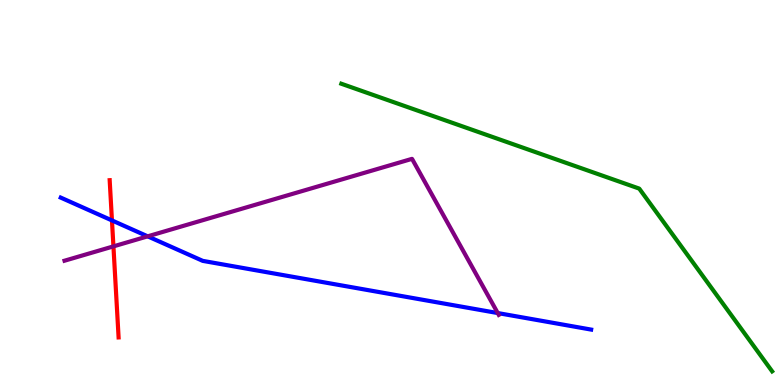[{'lines': ['blue', 'red'], 'intersections': [{'x': 1.44, 'y': 4.27}]}, {'lines': ['green', 'red'], 'intersections': []}, {'lines': ['purple', 'red'], 'intersections': [{'x': 1.46, 'y': 3.6}]}, {'lines': ['blue', 'green'], 'intersections': []}, {'lines': ['blue', 'purple'], 'intersections': [{'x': 1.91, 'y': 3.86}, {'x': 6.42, 'y': 1.87}]}, {'lines': ['green', 'purple'], 'intersections': []}]